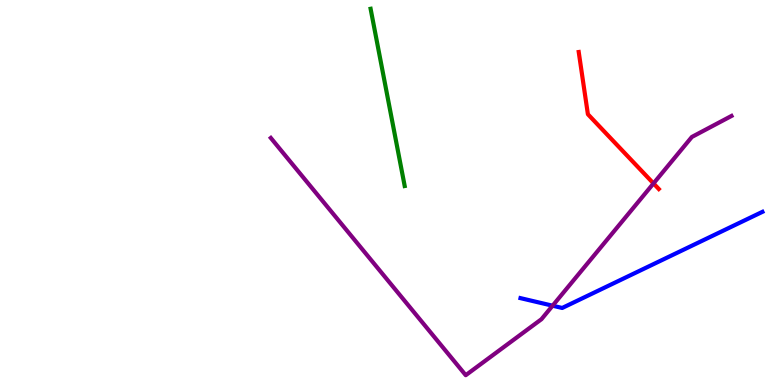[{'lines': ['blue', 'red'], 'intersections': []}, {'lines': ['green', 'red'], 'intersections': []}, {'lines': ['purple', 'red'], 'intersections': [{'x': 8.43, 'y': 5.24}]}, {'lines': ['blue', 'green'], 'intersections': []}, {'lines': ['blue', 'purple'], 'intersections': [{'x': 7.13, 'y': 2.06}]}, {'lines': ['green', 'purple'], 'intersections': []}]